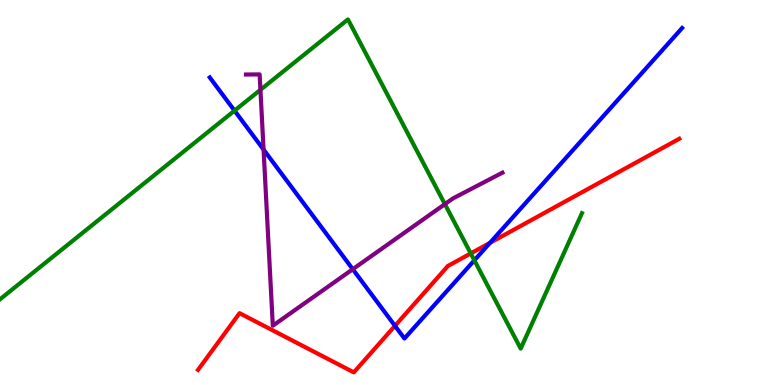[{'lines': ['blue', 'red'], 'intersections': [{'x': 5.1, 'y': 1.54}, {'x': 6.32, 'y': 3.69}]}, {'lines': ['green', 'red'], 'intersections': [{'x': 6.07, 'y': 3.42}]}, {'lines': ['purple', 'red'], 'intersections': []}, {'lines': ['blue', 'green'], 'intersections': [{'x': 3.03, 'y': 7.13}, {'x': 6.12, 'y': 3.24}]}, {'lines': ['blue', 'purple'], 'intersections': [{'x': 3.4, 'y': 6.11}, {'x': 4.55, 'y': 3.01}]}, {'lines': ['green', 'purple'], 'intersections': [{'x': 3.36, 'y': 7.67}, {'x': 5.74, 'y': 4.7}]}]